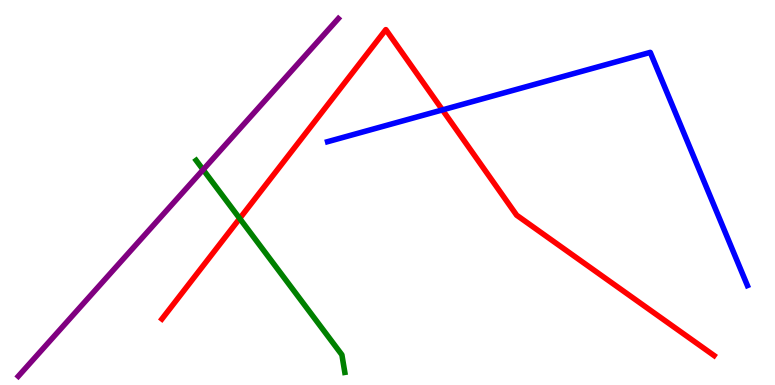[{'lines': ['blue', 'red'], 'intersections': [{'x': 5.71, 'y': 7.15}]}, {'lines': ['green', 'red'], 'intersections': [{'x': 3.09, 'y': 4.33}]}, {'lines': ['purple', 'red'], 'intersections': []}, {'lines': ['blue', 'green'], 'intersections': []}, {'lines': ['blue', 'purple'], 'intersections': []}, {'lines': ['green', 'purple'], 'intersections': [{'x': 2.62, 'y': 5.59}]}]